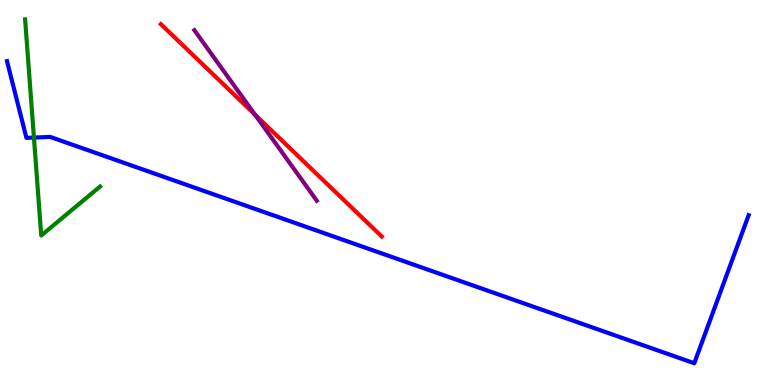[{'lines': ['blue', 'red'], 'intersections': []}, {'lines': ['green', 'red'], 'intersections': []}, {'lines': ['purple', 'red'], 'intersections': [{'x': 3.29, 'y': 7.02}]}, {'lines': ['blue', 'green'], 'intersections': [{'x': 0.438, 'y': 6.43}]}, {'lines': ['blue', 'purple'], 'intersections': []}, {'lines': ['green', 'purple'], 'intersections': []}]